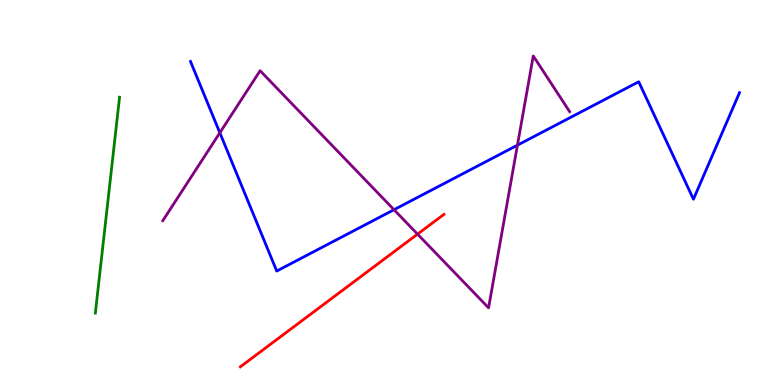[{'lines': ['blue', 'red'], 'intersections': []}, {'lines': ['green', 'red'], 'intersections': []}, {'lines': ['purple', 'red'], 'intersections': [{'x': 5.39, 'y': 3.92}]}, {'lines': ['blue', 'green'], 'intersections': []}, {'lines': ['blue', 'purple'], 'intersections': [{'x': 2.84, 'y': 6.55}, {'x': 5.08, 'y': 4.55}, {'x': 6.68, 'y': 6.23}]}, {'lines': ['green', 'purple'], 'intersections': []}]